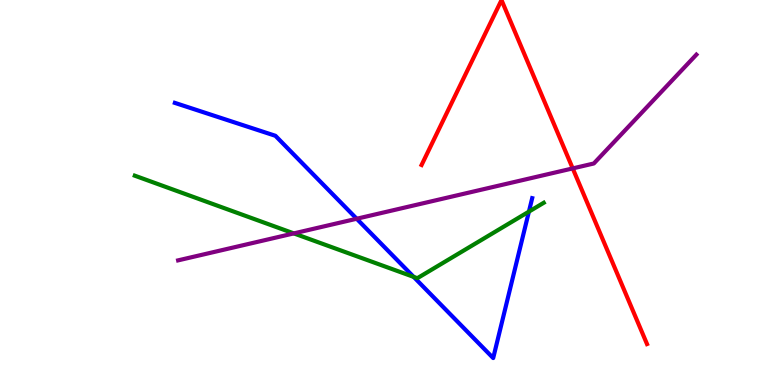[{'lines': ['blue', 'red'], 'intersections': []}, {'lines': ['green', 'red'], 'intersections': []}, {'lines': ['purple', 'red'], 'intersections': [{'x': 7.39, 'y': 5.63}]}, {'lines': ['blue', 'green'], 'intersections': [{'x': 5.34, 'y': 2.81}, {'x': 6.82, 'y': 4.5}]}, {'lines': ['blue', 'purple'], 'intersections': [{'x': 4.6, 'y': 4.32}]}, {'lines': ['green', 'purple'], 'intersections': [{'x': 3.79, 'y': 3.94}]}]